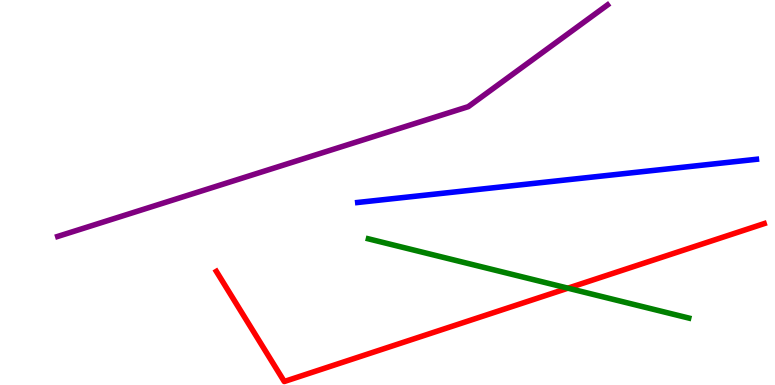[{'lines': ['blue', 'red'], 'intersections': []}, {'lines': ['green', 'red'], 'intersections': [{'x': 7.33, 'y': 2.51}]}, {'lines': ['purple', 'red'], 'intersections': []}, {'lines': ['blue', 'green'], 'intersections': []}, {'lines': ['blue', 'purple'], 'intersections': []}, {'lines': ['green', 'purple'], 'intersections': []}]